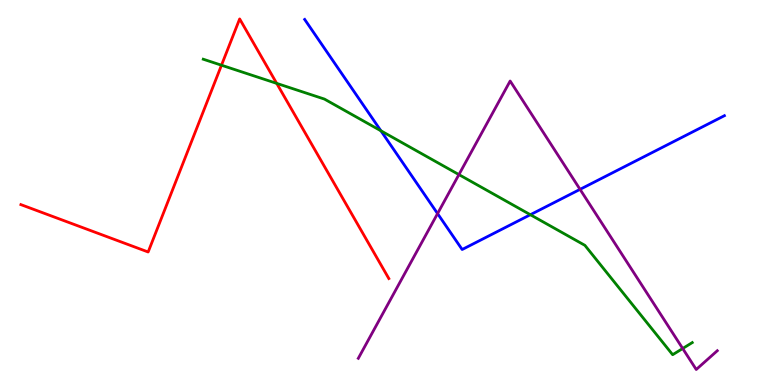[{'lines': ['blue', 'red'], 'intersections': []}, {'lines': ['green', 'red'], 'intersections': [{'x': 2.86, 'y': 8.31}, {'x': 3.57, 'y': 7.83}]}, {'lines': ['purple', 'red'], 'intersections': []}, {'lines': ['blue', 'green'], 'intersections': [{'x': 4.91, 'y': 6.6}, {'x': 6.84, 'y': 4.42}]}, {'lines': ['blue', 'purple'], 'intersections': [{'x': 5.65, 'y': 4.45}, {'x': 7.48, 'y': 5.08}]}, {'lines': ['green', 'purple'], 'intersections': [{'x': 5.92, 'y': 5.46}, {'x': 8.81, 'y': 0.948}]}]